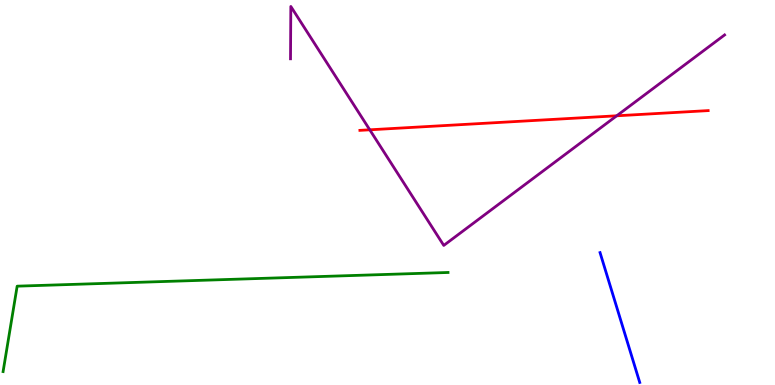[{'lines': ['blue', 'red'], 'intersections': []}, {'lines': ['green', 'red'], 'intersections': []}, {'lines': ['purple', 'red'], 'intersections': [{'x': 4.77, 'y': 6.63}, {'x': 7.96, 'y': 6.99}]}, {'lines': ['blue', 'green'], 'intersections': []}, {'lines': ['blue', 'purple'], 'intersections': []}, {'lines': ['green', 'purple'], 'intersections': []}]